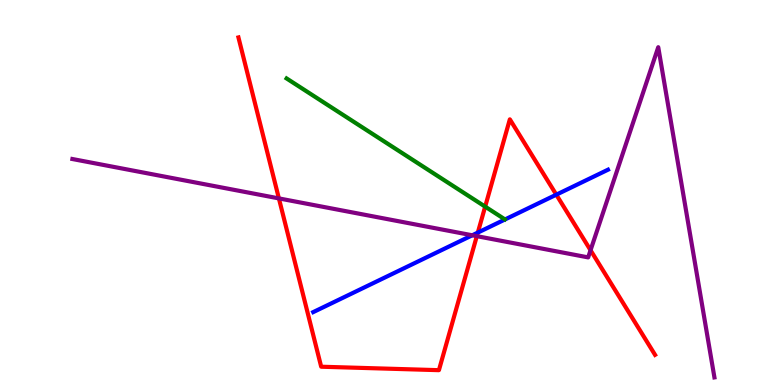[{'lines': ['blue', 'red'], 'intersections': [{'x': 6.17, 'y': 3.96}, {'x': 7.18, 'y': 4.94}]}, {'lines': ['green', 'red'], 'intersections': [{'x': 6.26, 'y': 4.63}]}, {'lines': ['purple', 'red'], 'intersections': [{'x': 3.6, 'y': 4.85}, {'x': 6.15, 'y': 3.87}, {'x': 7.62, 'y': 3.5}]}, {'lines': ['blue', 'green'], 'intersections': []}, {'lines': ['blue', 'purple'], 'intersections': [{'x': 6.09, 'y': 3.89}]}, {'lines': ['green', 'purple'], 'intersections': []}]